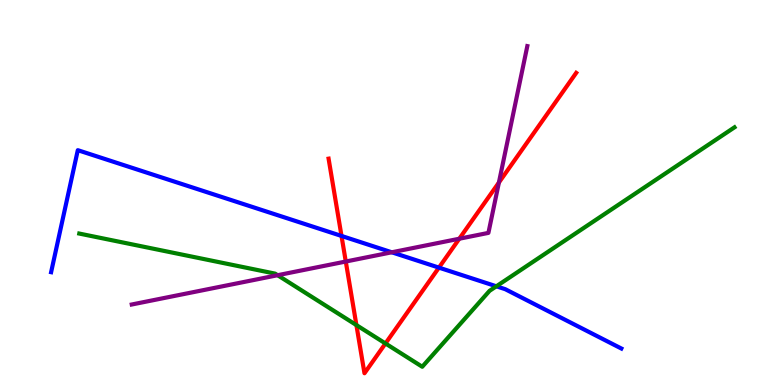[{'lines': ['blue', 'red'], 'intersections': [{'x': 4.41, 'y': 3.87}, {'x': 5.66, 'y': 3.05}]}, {'lines': ['green', 'red'], 'intersections': [{'x': 4.6, 'y': 1.56}, {'x': 4.97, 'y': 1.08}]}, {'lines': ['purple', 'red'], 'intersections': [{'x': 4.46, 'y': 3.21}, {'x': 5.93, 'y': 3.8}, {'x': 6.44, 'y': 5.26}]}, {'lines': ['blue', 'green'], 'intersections': [{'x': 6.4, 'y': 2.56}]}, {'lines': ['blue', 'purple'], 'intersections': [{'x': 5.06, 'y': 3.45}]}, {'lines': ['green', 'purple'], 'intersections': [{'x': 3.58, 'y': 2.85}]}]